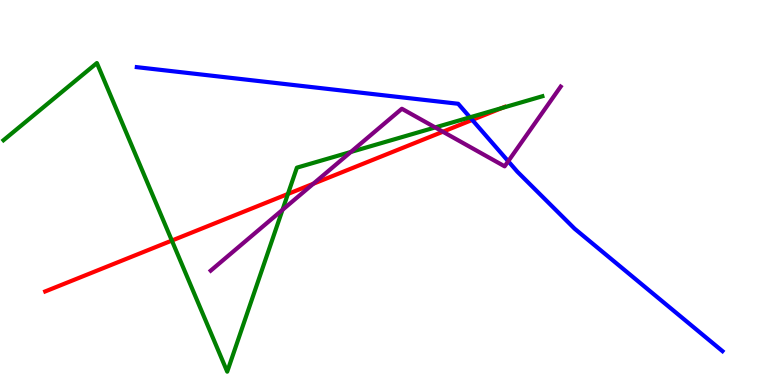[{'lines': ['blue', 'red'], 'intersections': [{'x': 6.09, 'y': 6.88}]}, {'lines': ['green', 'red'], 'intersections': [{'x': 2.22, 'y': 3.75}, {'x': 3.72, 'y': 4.96}, {'x': 6.48, 'y': 7.19}]}, {'lines': ['purple', 'red'], 'intersections': [{'x': 4.04, 'y': 5.23}, {'x': 5.71, 'y': 6.58}]}, {'lines': ['blue', 'green'], 'intersections': [{'x': 6.06, 'y': 6.95}]}, {'lines': ['blue', 'purple'], 'intersections': [{'x': 6.56, 'y': 5.81}]}, {'lines': ['green', 'purple'], 'intersections': [{'x': 3.64, 'y': 4.55}, {'x': 4.53, 'y': 6.05}, {'x': 5.62, 'y': 6.69}]}]